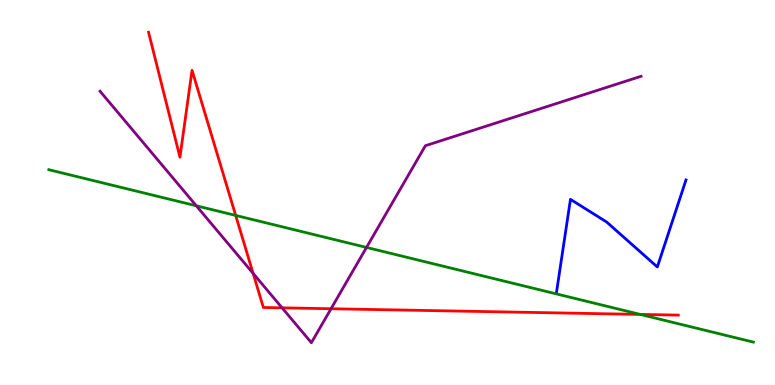[{'lines': ['blue', 'red'], 'intersections': []}, {'lines': ['green', 'red'], 'intersections': [{'x': 3.04, 'y': 4.4}, {'x': 8.26, 'y': 1.83}]}, {'lines': ['purple', 'red'], 'intersections': [{'x': 3.27, 'y': 2.9}, {'x': 3.64, 'y': 2.0}, {'x': 4.27, 'y': 1.98}]}, {'lines': ['blue', 'green'], 'intersections': []}, {'lines': ['blue', 'purple'], 'intersections': []}, {'lines': ['green', 'purple'], 'intersections': [{'x': 2.53, 'y': 4.65}, {'x': 4.73, 'y': 3.57}]}]